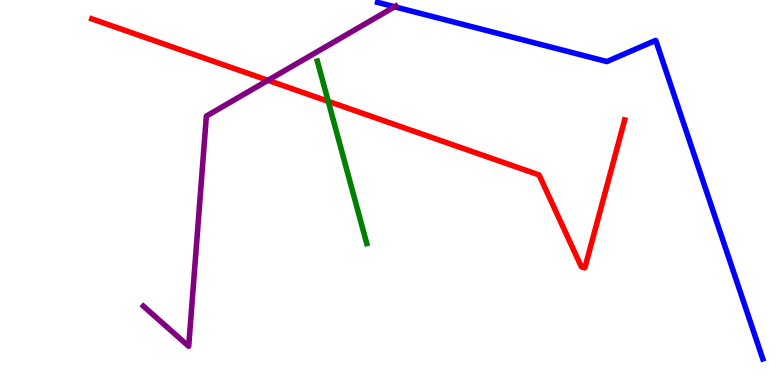[{'lines': ['blue', 'red'], 'intersections': []}, {'lines': ['green', 'red'], 'intersections': [{'x': 4.24, 'y': 7.37}]}, {'lines': ['purple', 'red'], 'intersections': [{'x': 3.46, 'y': 7.91}]}, {'lines': ['blue', 'green'], 'intersections': []}, {'lines': ['blue', 'purple'], 'intersections': [{'x': 5.09, 'y': 9.82}]}, {'lines': ['green', 'purple'], 'intersections': []}]